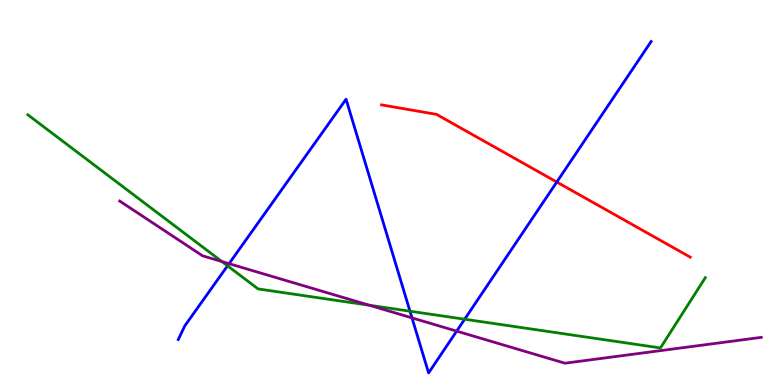[{'lines': ['blue', 'red'], 'intersections': [{'x': 7.18, 'y': 5.27}]}, {'lines': ['green', 'red'], 'intersections': []}, {'lines': ['purple', 'red'], 'intersections': []}, {'lines': ['blue', 'green'], 'intersections': [{'x': 2.94, 'y': 3.1}, {'x': 5.29, 'y': 1.92}, {'x': 6.0, 'y': 1.71}]}, {'lines': ['blue', 'purple'], 'intersections': [{'x': 2.96, 'y': 3.15}, {'x': 5.32, 'y': 1.74}, {'x': 5.89, 'y': 1.4}]}, {'lines': ['green', 'purple'], 'intersections': [{'x': 2.86, 'y': 3.21}, {'x': 4.77, 'y': 2.07}]}]